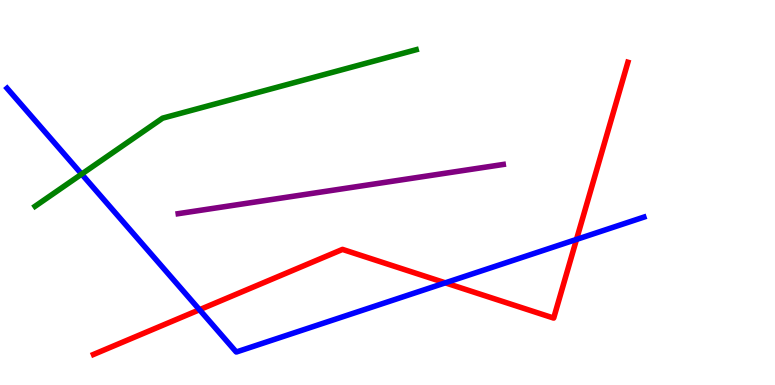[{'lines': ['blue', 'red'], 'intersections': [{'x': 2.57, 'y': 1.96}, {'x': 5.75, 'y': 2.65}, {'x': 7.44, 'y': 3.78}]}, {'lines': ['green', 'red'], 'intersections': []}, {'lines': ['purple', 'red'], 'intersections': []}, {'lines': ['blue', 'green'], 'intersections': [{'x': 1.05, 'y': 5.48}]}, {'lines': ['blue', 'purple'], 'intersections': []}, {'lines': ['green', 'purple'], 'intersections': []}]